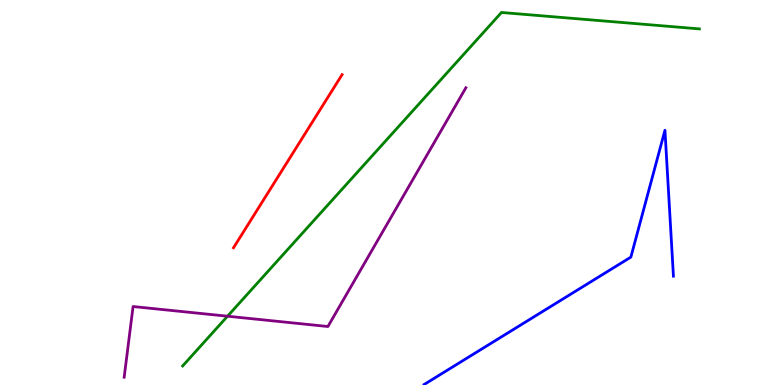[{'lines': ['blue', 'red'], 'intersections': []}, {'lines': ['green', 'red'], 'intersections': []}, {'lines': ['purple', 'red'], 'intersections': []}, {'lines': ['blue', 'green'], 'intersections': []}, {'lines': ['blue', 'purple'], 'intersections': []}, {'lines': ['green', 'purple'], 'intersections': [{'x': 2.94, 'y': 1.79}]}]